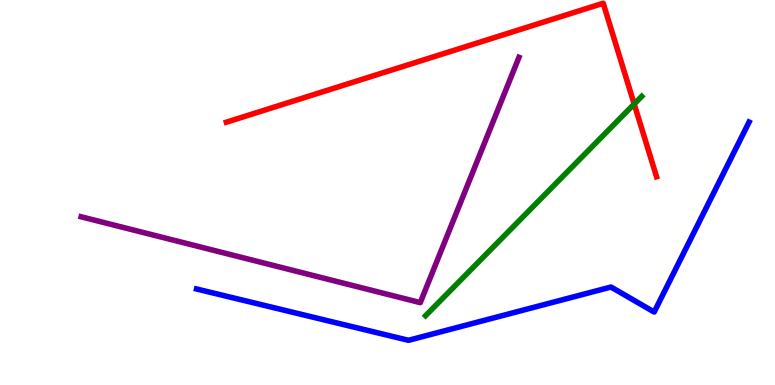[{'lines': ['blue', 'red'], 'intersections': []}, {'lines': ['green', 'red'], 'intersections': [{'x': 8.18, 'y': 7.3}]}, {'lines': ['purple', 'red'], 'intersections': []}, {'lines': ['blue', 'green'], 'intersections': []}, {'lines': ['blue', 'purple'], 'intersections': []}, {'lines': ['green', 'purple'], 'intersections': []}]